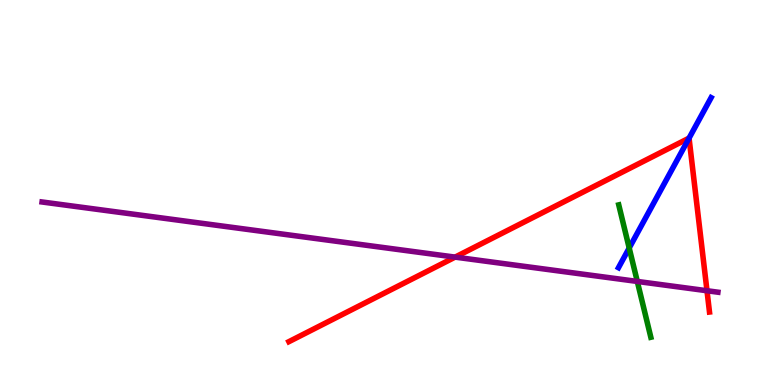[{'lines': ['blue', 'red'], 'intersections': [{'x': 8.89, 'y': 6.41}]}, {'lines': ['green', 'red'], 'intersections': []}, {'lines': ['purple', 'red'], 'intersections': [{'x': 5.87, 'y': 3.32}, {'x': 9.12, 'y': 2.45}]}, {'lines': ['blue', 'green'], 'intersections': [{'x': 8.12, 'y': 3.56}]}, {'lines': ['blue', 'purple'], 'intersections': []}, {'lines': ['green', 'purple'], 'intersections': [{'x': 8.22, 'y': 2.69}]}]